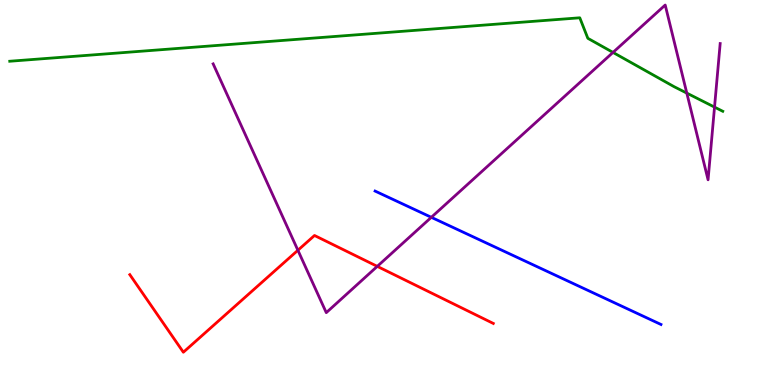[{'lines': ['blue', 'red'], 'intersections': []}, {'lines': ['green', 'red'], 'intersections': []}, {'lines': ['purple', 'red'], 'intersections': [{'x': 3.84, 'y': 3.5}, {'x': 4.87, 'y': 3.08}]}, {'lines': ['blue', 'green'], 'intersections': []}, {'lines': ['blue', 'purple'], 'intersections': [{'x': 5.57, 'y': 4.36}]}, {'lines': ['green', 'purple'], 'intersections': [{'x': 7.91, 'y': 8.64}, {'x': 8.86, 'y': 7.58}, {'x': 9.22, 'y': 7.22}]}]